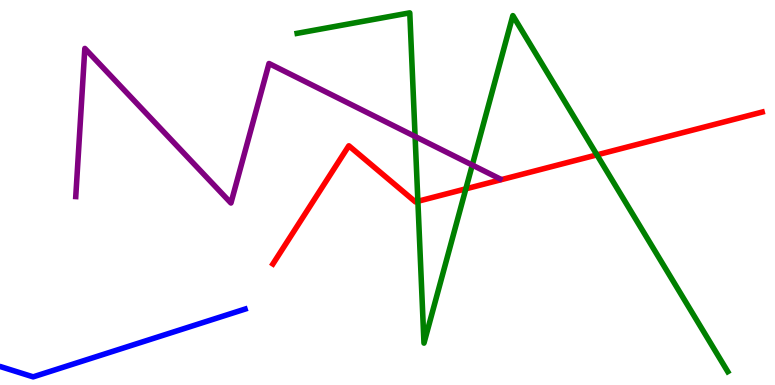[{'lines': ['blue', 'red'], 'intersections': []}, {'lines': ['green', 'red'], 'intersections': [{'x': 5.39, 'y': 4.77}, {'x': 6.01, 'y': 5.1}, {'x': 7.7, 'y': 5.98}]}, {'lines': ['purple', 'red'], 'intersections': []}, {'lines': ['blue', 'green'], 'intersections': []}, {'lines': ['blue', 'purple'], 'intersections': []}, {'lines': ['green', 'purple'], 'intersections': [{'x': 5.36, 'y': 6.46}, {'x': 6.09, 'y': 5.71}]}]